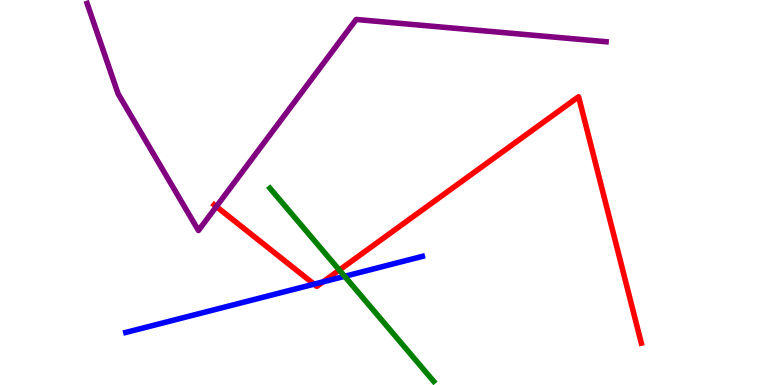[{'lines': ['blue', 'red'], 'intersections': [{'x': 4.05, 'y': 2.62}, {'x': 4.17, 'y': 2.68}]}, {'lines': ['green', 'red'], 'intersections': [{'x': 4.38, 'y': 2.99}]}, {'lines': ['purple', 'red'], 'intersections': [{'x': 2.79, 'y': 4.63}]}, {'lines': ['blue', 'green'], 'intersections': [{'x': 4.45, 'y': 2.82}]}, {'lines': ['blue', 'purple'], 'intersections': []}, {'lines': ['green', 'purple'], 'intersections': []}]